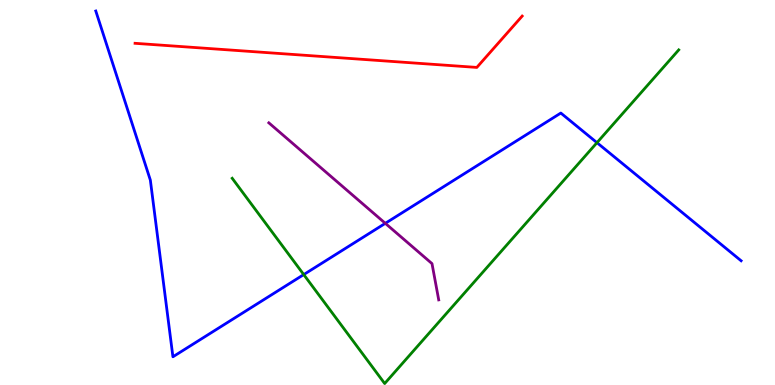[{'lines': ['blue', 'red'], 'intersections': []}, {'lines': ['green', 'red'], 'intersections': []}, {'lines': ['purple', 'red'], 'intersections': []}, {'lines': ['blue', 'green'], 'intersections': [{'x': 3.92, 'y': 2.87}, {'x': 7.7, 'y': 6.29}]}, {'lines': ['blue', 'purple'], 'intersections': [{'x': 4.97, 'y': 4.2}]}, {'lines': ['green', 'purple'], 'intersections': []}]